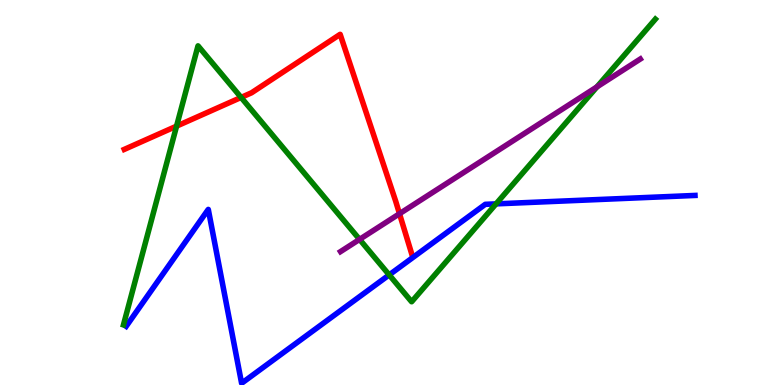[{'lines': ['blue', 'red'], 'intersections': []}, {'lines': ['green', 'red'], 'intersections': [{'x': 2.28, 'y': 6.72}, {'x': 3.11, 'y': 7.47}]}, {'lines': ['purple', 'red'], 'intersections': [{'x': 5.15, 'y': 4.45}]}, {'lines': ['blue', 'green'], 'intersections': [{'x': 5.02, 'y': 2.86}, {'x': 6.4, 'y': 4.7}]}, {'lines': ['blue', 'purple'], 'intersections': []}, {'lines': ['green', 'purple'], 'intersections': [{'x': 4.64, 'y': 3.78}, {'x': 7.7, 'y': 7.74}]}]